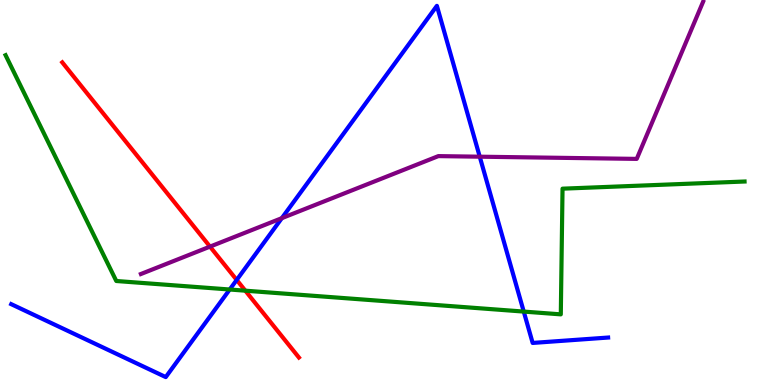[{'lines': ['blue', 'red'], 'intersections': [{'x': 3.05, 'y': 2.73}]}, {'lines': ['green', 'red'], 'intersections': [{'x': 3.17, 'y': 2.45}]}, {'lines': ['purple', 'red'], 'intersections': [{'x': 2.71, 'y': 3.59}]}, {'lines': ['blue', 'green'], 'intersections': [{'x': 2.96, 'y': 2.48}, {'x': 6.76, 'y': 1.91}]}, {'lines': ['blue', 'purple'], 'intersections': [{'x': 3.64, 'y': 4.33}, {'x': 6.19, 'y': 5.93}]}, {'lines': ['green', 'purple'], 'intersections': []}]